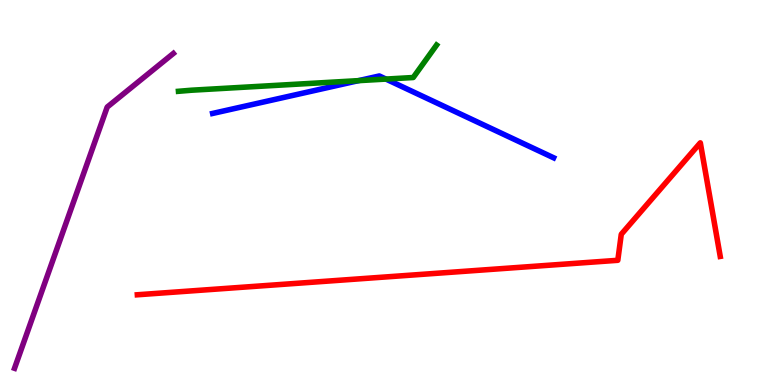[{'lines': ['blue', 'red'], 'intersections': []}, {'lines': ['green', 'red'], 'intersections': []}, {'lines': ['purple', 'red'], 'intersections': []}, {'lines': ['blue', 'green'], 'intersections': [{'x': 4.63, 'y': 7.91}, {'x': 4.98, 'y': 7.95}]}, {'lines': ['blue', 'purple'], 'intersections': []}, {'lines': ['green', 'purple'], 'intersections': []}]